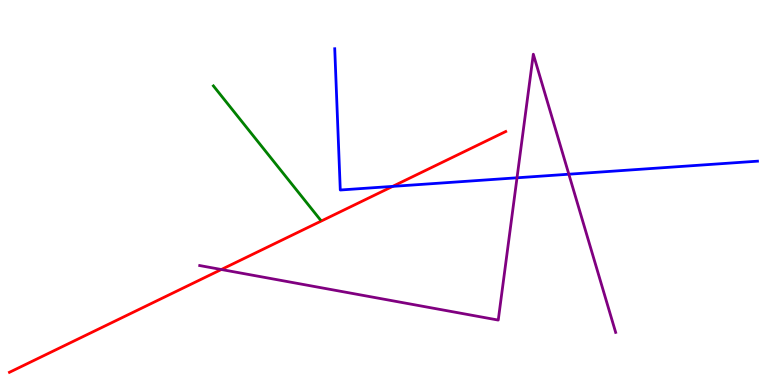[{'lines': ['blue', 'red'], 'intersections': [{'x': 5.07, 'y': 5.16}]}, {'lines': ['green', 'red'], 'intersections': []}, {'lines': ['purple', 'red'], 'intersections': [{'x': 2.86, 'y': 3.0}]}, {'lines': ['blue', 'green'], 'intersections': []}, {'lines': ['blue', 'purple'], 'intersections': [{'x': 6.67, 'y': 5.38}, {'x': 7.34, 'y': 5.47}]}, {'lines': ['green', 'purple'], 'intersections': []}]